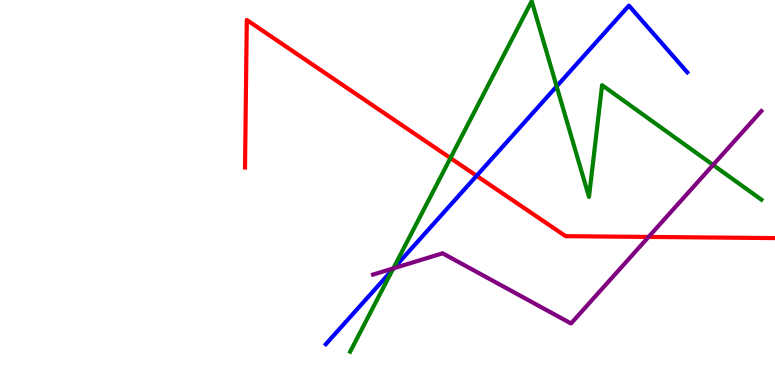[{'lines': ['blue', 'red'], 'intersections': [{'x': 6.15, 'y': 5.43}]}, {'lines': ['green', 'red'], 'intersections': [{'x': 5.81, 'y': 5.89}]}, {'lines': ['purple', 'red'], 'intersections': [{'x': 8.37, 'y': 3.85}]}, {'lines': ['blue', 'green'], 'intersections': [{'x': 5.07, 'y': 3.0}, {'x': 7.18, 'y': 7.76}]}, {'lines': ['blue', 'purple'], 'intersections': [{'x': 5.08, 'y': 3.03}]}, {'lines': ['green', 'purple'], 'intersections': [{'x': 5.07, 'y': 3.03}, {'x': 9.2, 'y': 5.72}]}]